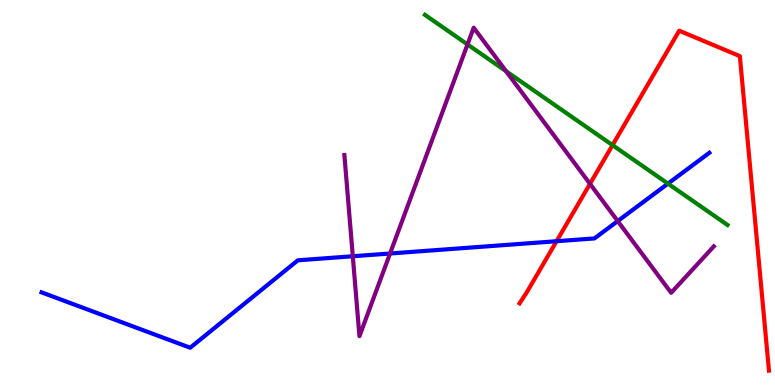[{'lines': ['blue', 'red'], 'intersections': [{'x': 7.18, 'y': 3.73}]}, {'lines': ['green', 'red'], 'intersections': [{'x': 7.9, 'y': 6.23}]}, {'lines': ['purple', 'red'], 'intersections': [{'x': 7.61, 'y': 5.22}]}, {'lines': ['blue', 'green'], 'intersections': [{'x': 8.62, 'y': 5.23}]}, {'lines': ['blue', 'purple'], 'intersections': [{'x': 4.55, 'y': 3.34}, {'x': 5.03, 'y': 3.42}, {'x': 7.97, 'y': 4.26}]}, {'lines': ['green', 'purple'], 'intersections': [{'x': 6.03, 'y': 8.85}, {'x': 6.53, 'y': 8.15}]}]